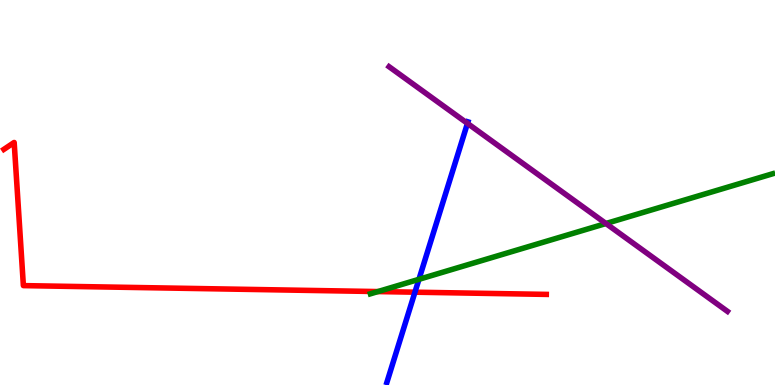[{'lines': ['blue', 'red'], 'intersections': [{'x': 5.35, 'y': 2.41}]}, {'lines': ['green', 'red'], 'intersections': [{'x': 4.88, 'y': 2.43}]}, {'lines': ['purple', 'red'], 'intersections': []}, {'lines': ['blue', 'green'], 'intersections': [{'x': 5.41, 'y': 2.74}]}, {'lines': ['blue', 'purple'], 'intersections': [{'x': 6.03, 'y': 6.8}]}, {'lines': ['green', 'purple'], 'intersections': [{'x': 7.82, 'y': 4.19}]}]